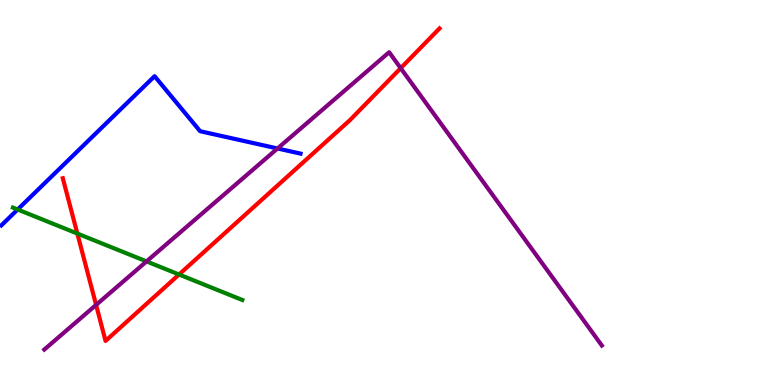[{'lines': ['blue', 'red'], 'intersections': []}, {'lines': ['green', 'red'], 'intersections': [{'x': 0.998, 'y': 3.93}, {'x': 2.31, 'y': 2.87}]}, {'lines': ['purple', 'red'], 'intersections': [{'x': 1.24, 'y': 2.08}, {'x': 5.17, 'y': 8.23}]}, {'lines': ['blue', 'green'], 'intersections': [{'x': 0.228, 'y': 4.56}]}, {'lines': ['blue', 'purple'], 'intersections': [{'x': 3.58, 'y': 6.14}]}, {'lines': ['green', 'purple'], 'intersections': [{'x': 1.89, 'y': 3.21}]}]